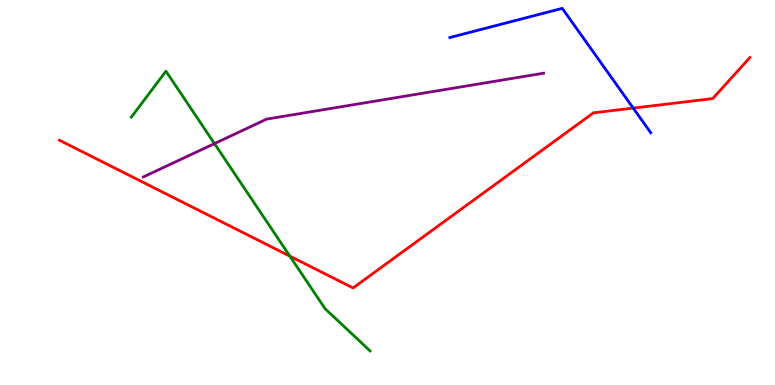[{'lines': ['blue', 'red'], 'intersections': [{'x': 8.17, 'y': 7.19}]}, {'lines': ['green', 'red'], 'intersections': [{'x': 3.74, 'y': 3.35}]}, {'lines': ['purple', 'red'], 'intersections': []}, {'lines': ['blue', 'green'], 'intersections': []}, {'lines': ['blue', 'purple'], 'intersections': []}, {'lines': ['green', 'purple'], 'intersections': [{'x': 2.77, 'y': 6.27}]}]